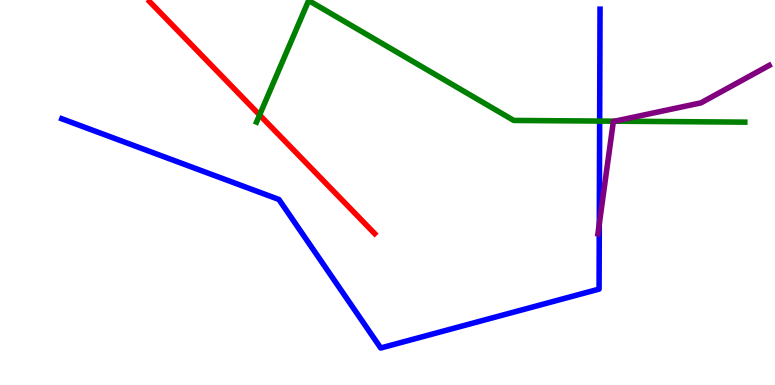[{'lines': ['blue', 'red'], 'intersections': []}, {'lines': ['green', 'red'], 'intersections': [{'x': 3.35, 'y': 7.01}]}, {'lines': ['purple', 'red'], 'intersections': []}, {'lines': ['blue', 'green'], 'intersections': [{'x': 7.74, 'y': 6.86}]}, {'lines': ['blue', 'purple'], 'intersections': [{'x': 7.73, 'y': 4.19}]}, {'lines': ['green', 'purple'], 'intersections': [{'x': 7.93, 'y': 6.85}]}]